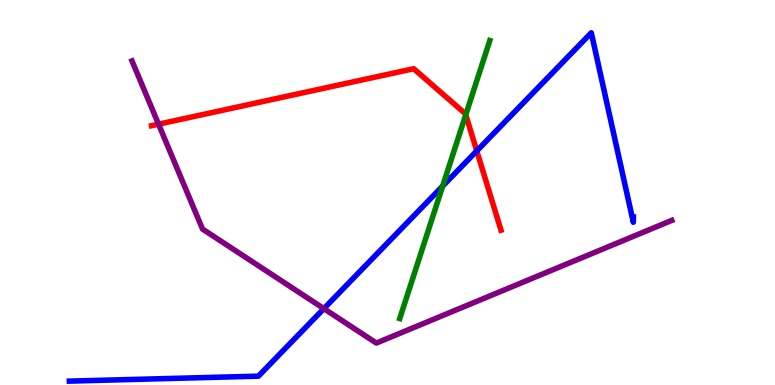[{'lines': ['blue', 'red'], 'intersections': [{'x': 6.15, 'y': 6.08}]}, {'lines': ['green', 'red'], 'intersections': [{'x': 6.01, 'y': 7.02}]}, {'lines': ['purple', 'red'], 'intersections': [{'x': 2.05, 'y': 6.77}]}, {'lines': ['blue', 'green'], 'intersections': [{'x': 5.71, 'y': 5.17}]}, {'lines': ['blue', 'purple'], 'intersections': [{'x': 4.18, 'y': 1.98}]}, {'lines': ['green', 'purple'], 'intersections': []}]